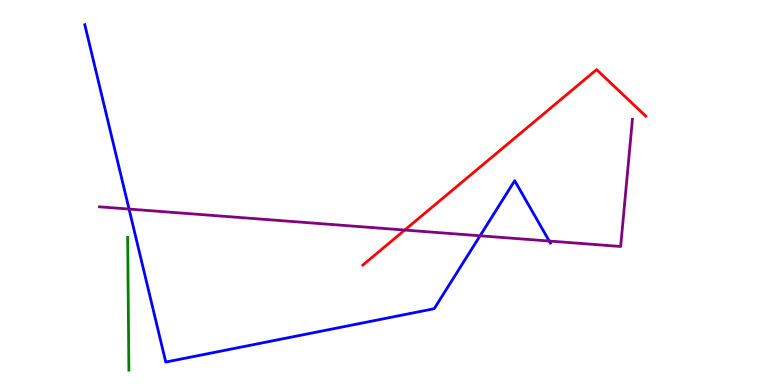[{'lines': ['blue', 'red'], 'intersections': []}, {'lines': ['green', 'red'], 'intersections': []}, {'lines': ['purple', 'red'], 'intersections': [{'x': 5.22, 'y': 4.02}]}, {'lines': ['blue', 'green'], 'intersections': []}, {'lines': ['blue', 'purple'], 'intersections': [{'x': 1.67, 'y': 4.57}, {'x': 6.19, 'y': 3.88}, {'x': 7.09, 'y': 3.74}]}, {'lines': ['green', 'purple'], 'intersections': []}]